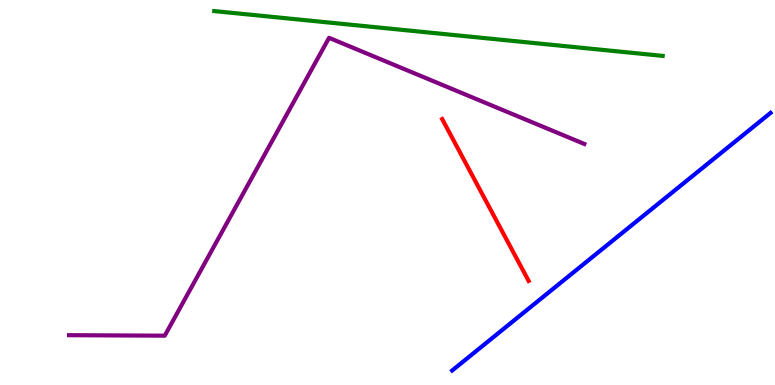[{'lines': ['blue', 'red'], 'intersections': []}, {'lines': ['green', 'red'], 'intersections': []}, {'lines': ['purple', 'red'], 'intersections': []}, {'lines': ['blue', 'green'], 'intersections': []}, {'lines': ['blue', 'purple'], 'intersections': []}, {'lines': ['green', 'purple'], 'intersections': []}]